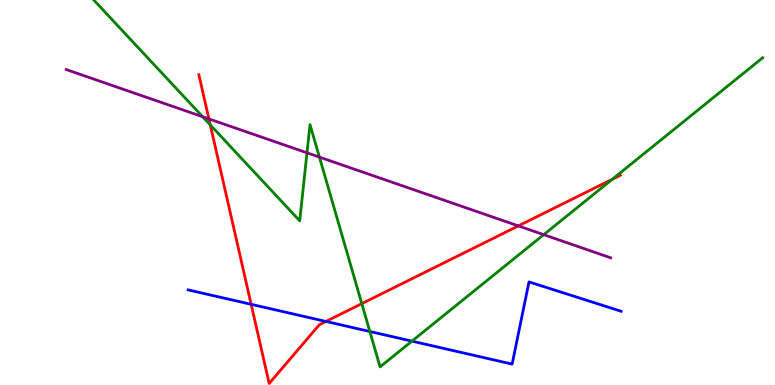[{'lines': ['blue', 'red'], 'intersections': [{'x': 3.24, 'y': 2.1}, {'x': 4.21, 'y': 1.65}]}, {'lines': ['green', 'red'], 'intersections': [{'x': 2.71, 'y': 6.76}, {'x': 4.67, 'y': 2.11}, {'x': 7.9, 'y': 5.34}]}, {'lines': ['purple', 'red'], 'intersections': [{'x': 2.7, 'y': 6.91}, {'x': 6.69, 'y': 4.13}]}, {'lines': ['blue', 'green'], 'intersections': [{'x': 4.77, 'y': 1.39}, {'x': 5.32, 'y': 1.14}]}, {'lines': ['blue', 'purple'], 'intersections': []}, {'lines': ['green', 'purple'], 'intersections': [{'x': 2.61, 'y': 6.97}, {'x': 3.96, 'y': 6.03}, {'x': 4.12, 'y': 5.92}, {'x': 7.02, 'y': 3.9}]}]